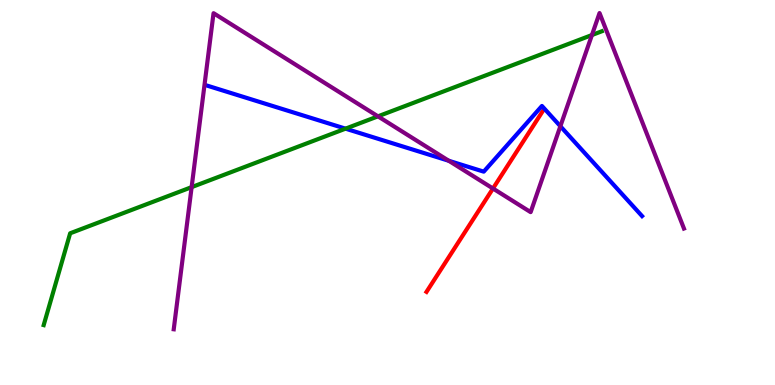[{'lines': ['blue', 'red'], 'intersections': []}, {'lines': ['green', 'red'], 'intersections': []}, {'lines': ['purple', 'red'], 'intersections': [{'x': 6.36, 'y': 5.1}]}, {'lines': ['blue', 'green'], 'intersections': [{'x': 4.46, 'y': 6.66}]}, {'lines': ['blue', 'purple'], 'intersections': [{'x': 5.79, 'y': 5.82}, {'x': 7.23, 'y': 6.72}]}, {'lines': ['green', 'purple'], 'intersections': [{'x': 2.47, 'y': 5.14}, {'x': 4.88, 'y': 6.98}, {'x': 7.64, 'y': 9.09}]}]